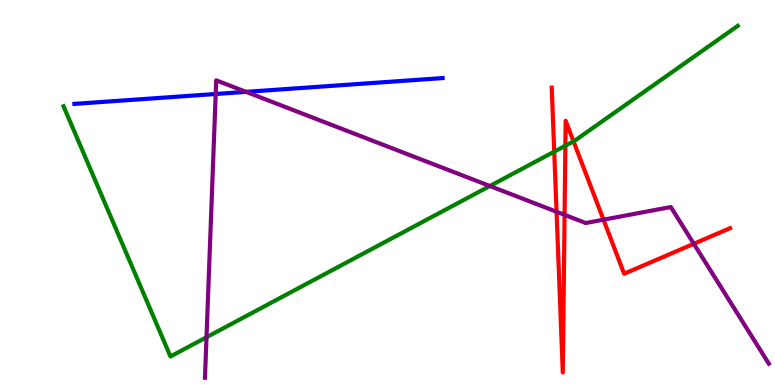[{'lines': ['blue', 'red'], 'intersections': []}, {'lines': ['green', 'red'], 'intersections': [{'x': 7.15, 'y': 6.06}, {'x': 7.3, 'y': 6.21}, {'x': 7.4, 'y': 6.33}]}, {'lines': ['purple', 'red'], 'intersections': [{'x': 7.18, 'y': 4.5}, {'x': 7.28, 'y': 4.42}, {'x': 7.79, 'y': 4.29}, {'x': 8.95, 'y': 3.67}]}, {'lines': ['blue', 'green'], 'intersections': []}, {'lines': ['blue', 'purple'], 'intersections': [{'x': 2.78, 'y': 7.56}, {'x': 3.17, 'y': 7.61}]}, {'lines': ['green', 'purple'], 'intersections': [{'x': 2.66, 'y': 1.24}, {'x': 6.32, 'y': 5.17}]}]